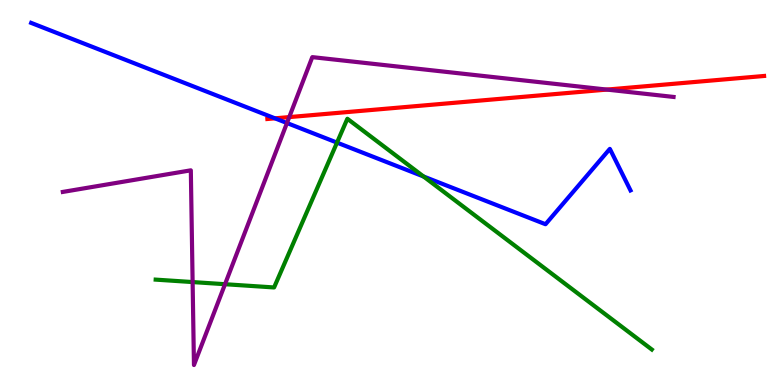[{'lines': ['blue', 'red'], 'intersections': [{'x': 3.55, 'y': 6.93}]}, {'lines': ['green', 'red'], 'intersections': []}, {'lines': ['purple', 'red'], 'intersections': [{'x': 3.73, 'y': 6.96}, {'x': 7.83, 'y': 7.67}]}, {'lines': ['blue', 'green'], 'intersections': [{'x': 4.35, 'y': 6.3}, {'x': 5.46, 'y': 5.42}]}, {'lines': ['blue', 'purple'], 'intersections': [{'x': 3.7, 'y': 6.8}]}, {'lines': ['green', 'purple'], 'intersections': [{'x': 2.49, 'y': 2.67}, {'x': 2.9, 'y': 2.62}]}]